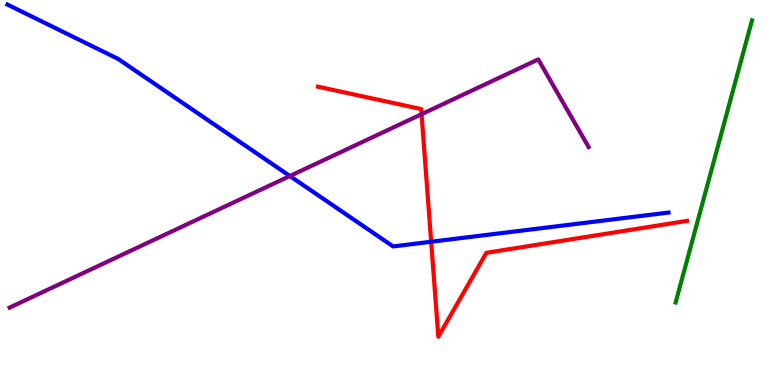[{'lines': ['blue', 'red'], 'intersections': [{'x': 5.56, 'y': 3.72}]}, {'lines': ['green', 'red'], 'intersections': []}, {'lines': ['purple', 'red'], 'intersections': [{'x': 5.44, 'y': 7.03}]}, {'lines': ['blue', 'green'], 'intersections': []}, {'lines': ['blue', 'purple'], 'intersections': [{'x': 3.74, 'y': 5.43}]}, {'lines': ['green', 'purple'], 'intersections': []}]